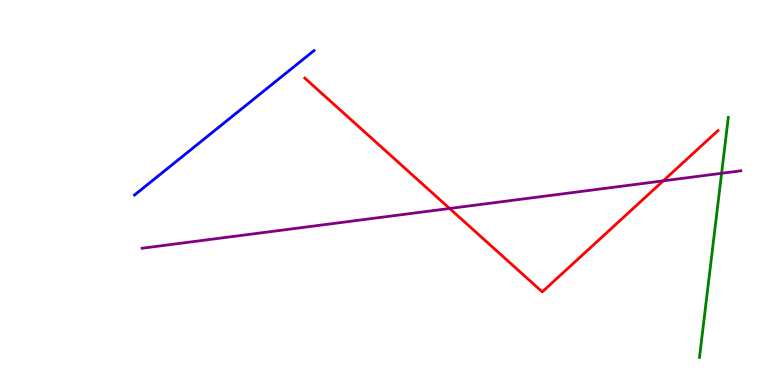[{'lines': ['blue', 'red'], 'intersections': []}, {'lines': ['green', 'red'], 'intersections': []}, {'lines': ['purple', 'red'], 'intersections': [{'x': 5.8, 'y': 4.59}, {'x': 8.56, 'y': 5.3}]}, {'lines': ['blue', 'green'], 'intersections': []}, {'lines': ['blue', 'purple'], 'intersections': []}, {'lines': ['green', 'purple'], 'intersections': [{'x': 9.31, 'y': 5.5}]}]